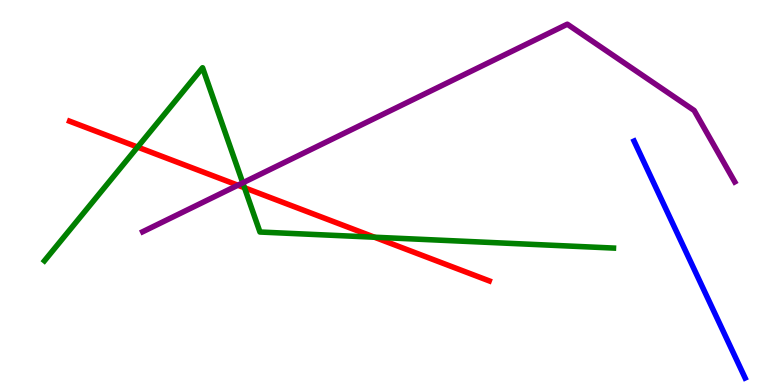[{'lines': ['blue', 'red'], 'intersections': []}, {'lines': ['green', 'red'], 'intersections': [{'x': 1.78, 'y': 6.18}, {'x': 3.15, 'y': 5.12}, {'x': 4.83, 'y': 3.84}]}, {'lines': ['purple', 'red'], 'intersections': [{'x': 3.07, 'y': 5.19}]}, {'lines': ['blue', 'green'], 'intersections': []}, {'lines': ['blue', 'purple'], 'intersections': []}, {'lines': ['green', 'purple'], 'intersections': [{'x': 3.13, 'y': 5.25}]}]